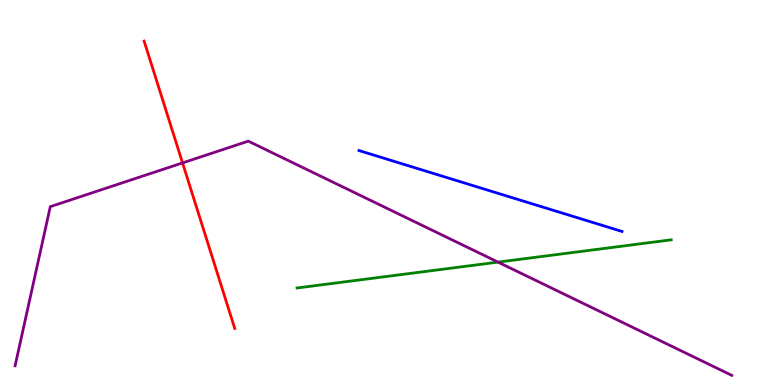[{'lines': ['blue', 'red'], 'intersections': []}, {'lines': ['green', 'red'], 'intersections': []}, {'lines': ['purple', 'red'], 'intersections': [{'x': 2.36, 'y': 5.77}]}, {'lines': ['blue', 'green'], 'intersections': []}, {'lines': ['blue', 'purple'], 'intersections': []}, {'lines': ['green', 'purple'], 'intersections': [{'x': 6.43, 'y': 3.19}]}]